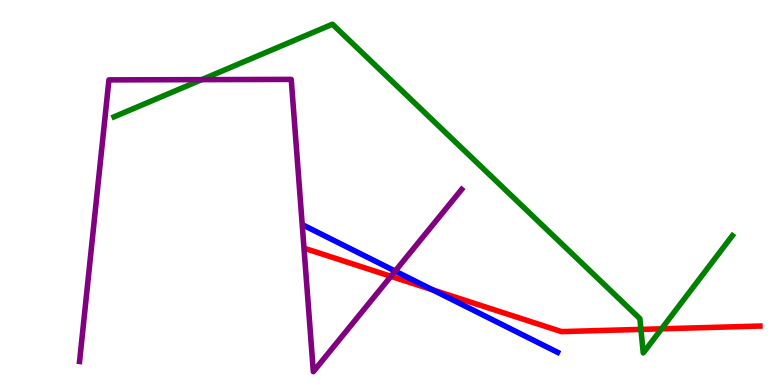[{'lines': ['blue', 'red'], 'intersections': [{'x': 5.58, 'y': 2.47}]}, {'lines': ['green', 'red'], 'intersections': [{'x': 8.27, 'y': 1.44}, {'x': 8.54, 'y': 1.46}]}, {'lines': ['purple', 'red'], 'intersections': [{'x': 5.04, 'y': 2.82}]}, {'lines': ['blue', 'green'], 'intersections': []}, {'lines': ['blue', 'purple'], 'intersections': [{'x': 5.1, 'y': 2.96}]}, {'lines': ['green', 'purple'], 'intersections': [{'x': 2.6, 'y': 7.93}]}]